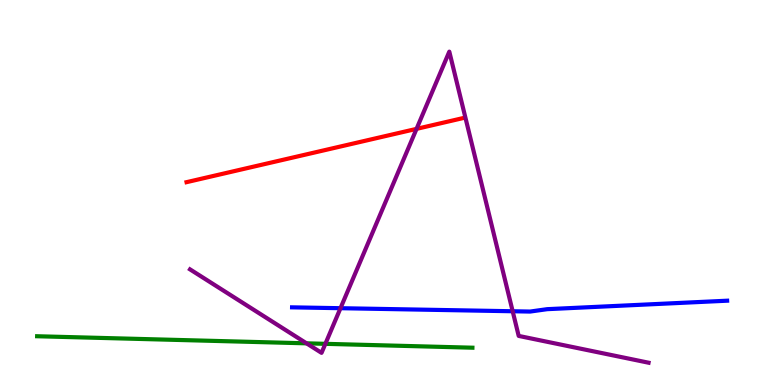[{'lines': ['blue', 'red'], 'intersections': []}, {'lines': ['green', 'red'], 'intersections': []}, {'lines': ['purple', 'red'], 'intersections': [{'x': 5.37, 'y': 6.65}]}, {'lines': ['blue', 'green'], 'intersections': []}, {'lines': ['blue', 'purple'], 'intersections': [{'x': 4.39, 'y': 1.99}, {'x': 6.62, 'y': 1.92}]}, {'lines': ['green', 'purple'], 'intersections': [{'x': 3.96, 'y': 1.08}, {'x': 4.2, 'y': 1.07}]}]